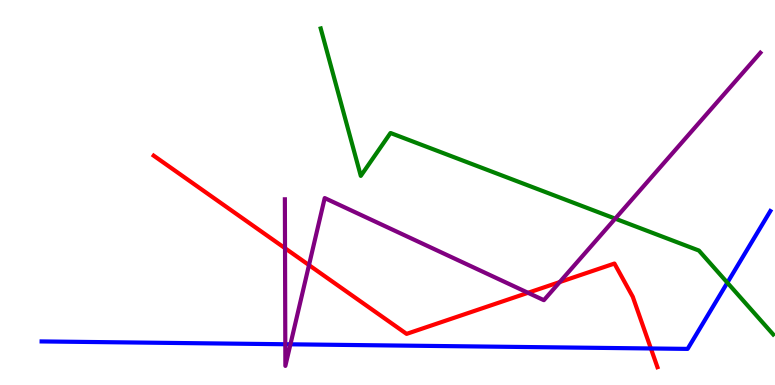[{'lines': ['blue', 'red'], 'intersections': [{'x': 8.4, 'y': 0.949}]}, {'lines': ['green', 'red'], 'intersections': []}, {'lines': ['purple', 'red'], 'intersections': [{'x': 3.68, 'y': 3.55}, {'x': 3.99, 'y': 3.11}, {'x': 6.81, 'y': 2.39}, {'x': 7.22, 'y': 2.67}]}, {'lines': ['blue', 'green'], 'intersections': [{'x': 9.39, 'y': 2.66}]}, {'lines': ['blue', 'purple'], 'intersections': [{'x': 3.68, 'y': 1.06}, {'x': 3.75, 'y': 1.06}]}, {'lines': ['green', 'purple'], 'intersections': [{'x': 7.94, 'y': 4.32}]}]